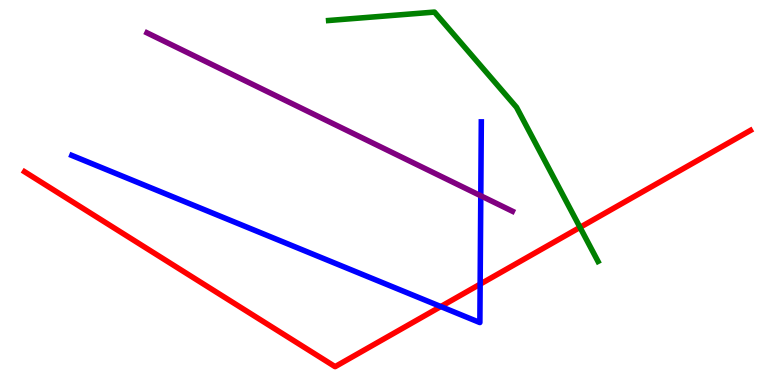[{'lines': ['blue', 'red'], 'intersections': [{'x': 5.69, 'y': 2.04}, {'x': 6.2, 'y': 2.62}]}, {'lines': ['green', 'red'], 'intersections': [{'x': 7.48, 'y': 4.09}]}, {'lines': ['purple', 'red'], 'intersections': []}, {'lines': ['blue', 'green'], 'intersections': []}, {'lines': ['blue', 'purple'], 'intersections': [{'x': 6.2, 'y': 4.91}]}, {'lines': ['green', 'purple'], 'intersections': []}]